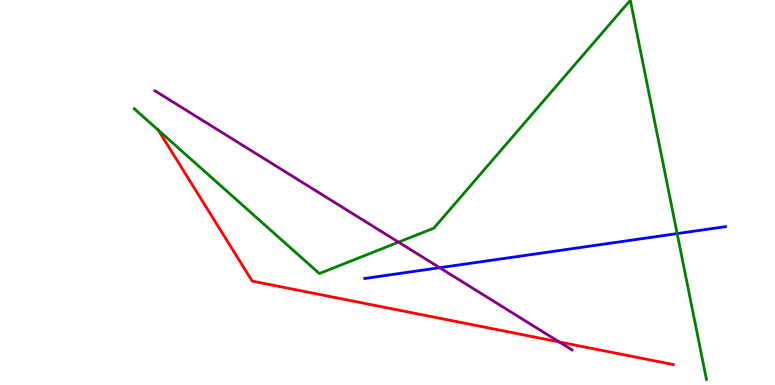[{'lines': ['blue', 'red'], 'intersections': []}, {'lines': ['green', 'red'], 'intersections': [{'x': 2.04, 'y': 6.62}]}, {'lines': ['purple', 'red'], 'intersections': [{'x': 7.22, 'y': 1.12}]}, {'lines': ['blue', 'green'], 'intersections': [{'x': 8.74, 'y': 3.93}]}, {'lines': ['blue', 'purple'], 'intersections': [{'x': 5.67, 'y': 3.05}]}, {'lines': ['green', 'purple'], 'intersections': [{'x': 5.14, 'y': 3.71}]}]